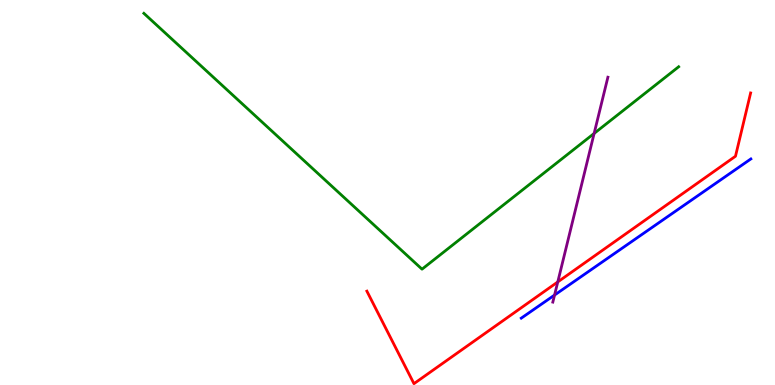[{'lines': ['blue', 'red'], 'intersections': []}, {'lines': ['green', 'red'], 'intersections': []}, {'lines': ['purple', 'red'], 'intersections': [{'x': 7.2, 'y': 2.68}]}, {'lines': ['blue', 'green'], 'intersections': []}, {'lines': ['blue', 'purple'], 'intersections': [{'x': 7.16, 'y': 2.34}]}, {'lines': ['green', 'purple'], 'intersections': [{'x': 7.67, 'y': 6.53}]}]